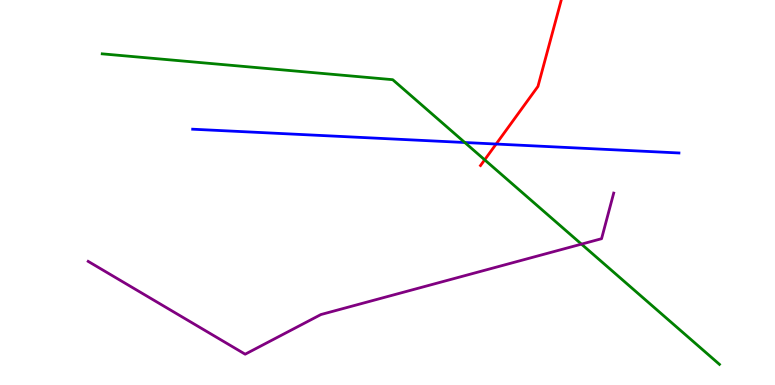[{'lines': ['blue', 'red'], 'intersections': [{'x': 6.4, 'y': 6.26}]}, {'lines': ['green', 'red'], 'intersections': [{'x': 6.25, 'y': 5.85}]}, {'lines': ['purple', 'red'], 'intersections': []}, {'lines': ['blue', 'green'], 'intersections': [{'x': 6.0, 'y': 6.3}]}, {'lines': ['blue', 'purple'], 'intersections': []}, {'lines': ['green', 'purple'], 'intersections': [{'x': 7.5, 'y': 3.66}]}]